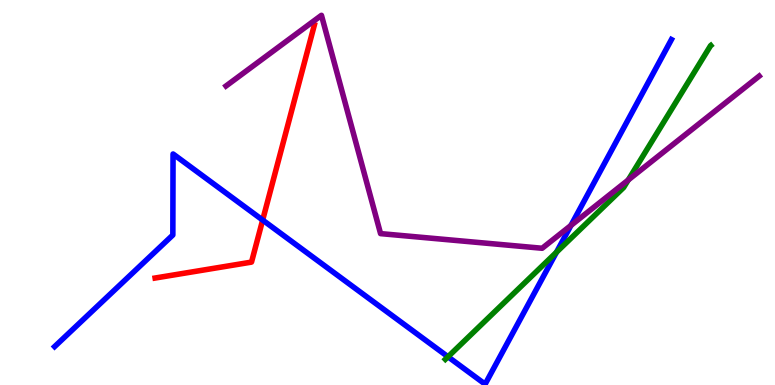[{'lines': ['blue', 'red'], 'intersections': [{'x': 3.39, 'y': 4.28}]}, {'lines': ['green', 'red'], 'intersections': []}, {'lines': ['purple', 'red'], 'intersections': []}, {'lines': ['blue', 'green'], 'intersections': [{'x': 5.78, 'y': 0.733}, {'x': 7.18, 'y': 3.45}]}, {'lines': ['blue', 'purple'], 'intersections': [{'x': 7.37, 'y': 4.14}]}, {'lines': ['green', 'purple'], 'intersections': [{'x': 8.11, 'y': 5.33}]}]